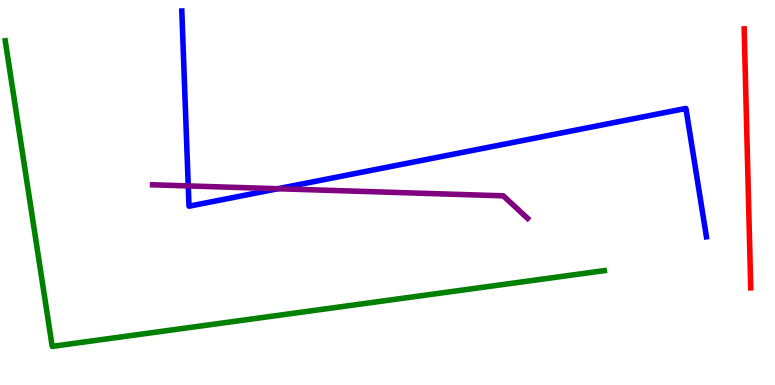[{'lines': ['blue', 'red'], 'intersections': []}, {'lines': ['green', 'red'], 'intersections': []}, {'lines': ['purple', 'red'], 'intersections': []}, {'lines': ['blue', 'green'], 'intersections': []}, {'lines': ['blue', 'purple'], 'intersections': [{'x': 2.43, 'y': 5.17}, {'x': 3.58, 'y': 5.1}]}, {'lines': ['green', 'purple'], 'intersections': []}]